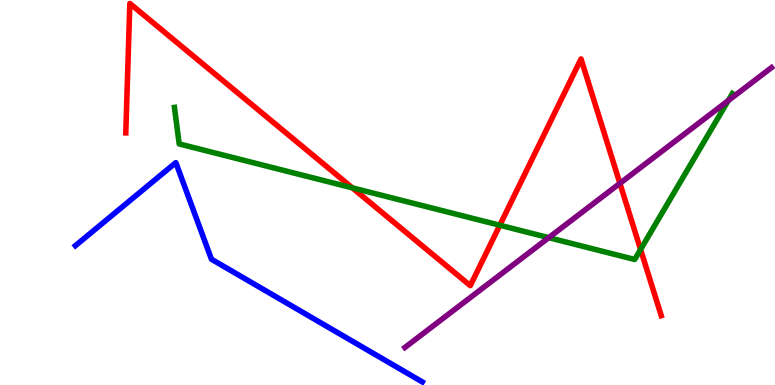[{'lines': ['blue', 'red'], 'intersections': []}, {'lines': ['green', 'red'], 'intersections': [{'x': 4.55, 'y': 5.12}, {'x': 6.45, 'y': 4.15}, {'x': 8.27, 'y': 3.52}]}, {'lines': ['purple', 'red'], 'intersections': [{'x': 8.0, 'y': 5.24}]}, {'lines': ['blue', 'green'], 'intersections': []}, {'lines': ['blue', 'purple'], 'intersections': []}, {'lines': ['green', 'purple'], 'intersections': [{'x': 7.08, 'y': 3.83}, {'x': 9.4, 'y': 7.39}]}]